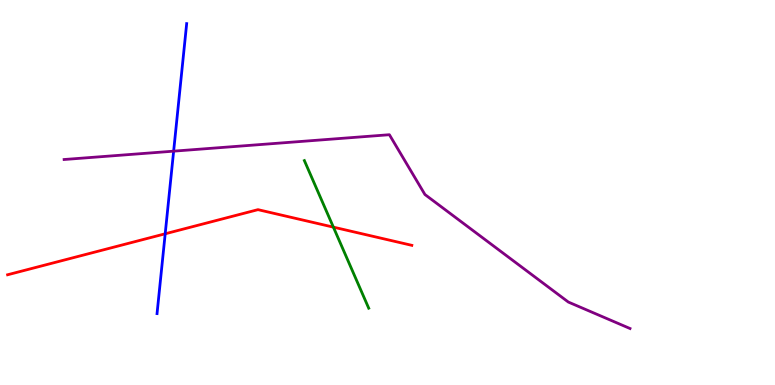[{'lines': ['blue', 'red'], 'intersections': [{'x': 2.13, 'y': 3.93}]}, {'lines': ['green', 'red'], 'intersections': [{'x': 4.3, 'y': 4.1}]}, {'lines': ['purple', 'red'], 'intersections': []}, {'lines': ['blue', 'green'], 'intersections': []}, {'lines': ['blue', 'purple'], 'intersections': [{'x': 2.24, 'y': 6.07}]}, {'lines': ['green', 'purple'], 'intersections': []}]